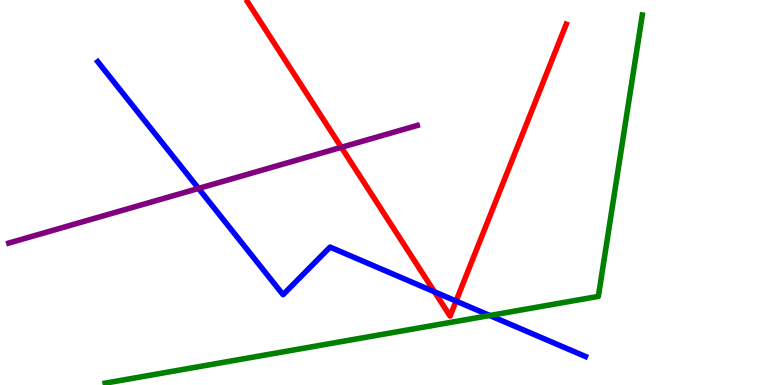[{'lines': ['blue', 'red'], 'intersections': [{'x': 5.61, 'y': 2.42}, {'x': 5.88, 'y': 2.18}]}, {'lines': ['green', 'red'], 'intersections': []}, {'lines': ['purple', 'red'], 'intersections': [{'x': 4.4, 'y': 6.17}]}, {'lines': ['blue', 'green'], 'intersections': [{'x': 6.32, 'y': 1.81}]}, {'lines': ['blue', 'purple'], 'intersections': [{'x': 2.56, 'y': 5.11}]}, {'lines': ['green', 'purple'], 'intersections': []}]